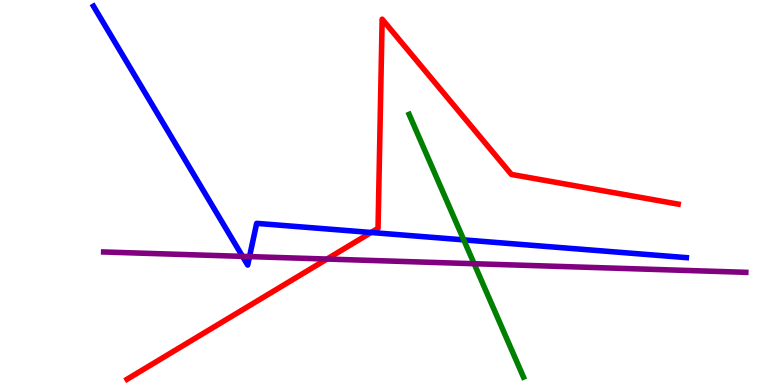[{'lines': ['blue', 'red'], 'intersections': [{'x': 4.79, 'y': 3.96}]}, {'lines': ['green', 'red'], 'intersections': []}, {'lines': ['purple', 'red'], 'intersections': [{'x': 4.22, 'y': 3.27}]}, {'lines': ['blue', 'green'], 'intersections': [{'x': 5.98, 'y': 3.77}]}, {'lines': ['blue', 'purple'], 'intersections': [{'x': 3.13, 'y': 3.34}, {'x': 3.22, 'y': 3.34}]}, {'lines': ['green', 'purple'], 'intersections': [{'x': 6.12, 'y': 3.15}]}]